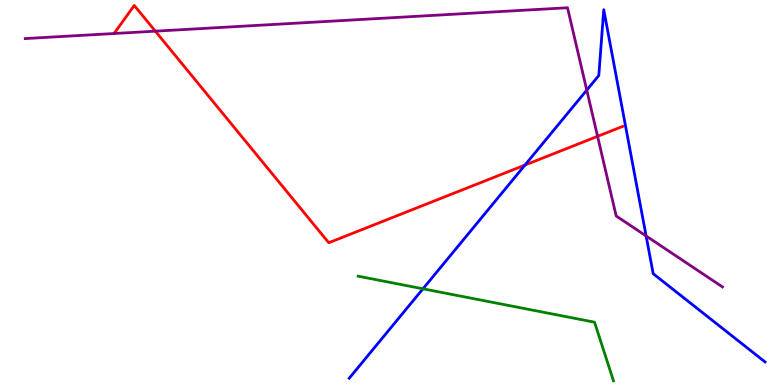[{'lines': ['blue', 'red'], 'intersections': [{'x': 6.77, 'y': 5.71}]}, {'lines': ['green', 'red'], 'intersections': []}, {'lines': ['purple', 'red'], 'intersections': [{'x': 2.0, 'y': 9.19}, {'x': 7.71, 'y': 6.46}]}, {'lines': ['blue', 'green'], 'intersections': [{'x': 5.46, 'y': 2.5}]}, {'lines': ['blue', 'purple'], 'intersections': [{'x': 7.57, 'y': 7.66}, {'x': 8.34, 'y': 3.87}]}, {'lines': ['green', 'purple'], 'intersections': []}]